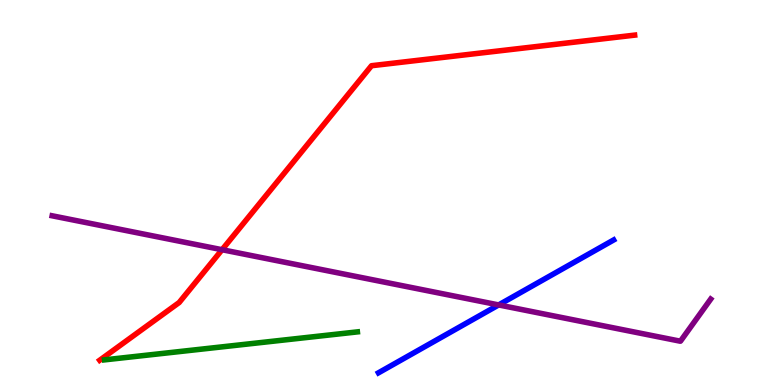[{'lines': ['blue', 'red'], 'intersections': []}, {'lines': ['green', 'red'], 'intersections': []}, {'lines': ['purple', 'red'], 'intersections': [{'x': 2.87, 'y': 3.51}]}, {'lines': ['blue', 'green'], 'intersections': []}, {'lines': ['blue', 'purple'], 'intersections': [{'x': 6.43, 'y': 2.08}]}, {'lines': ['green', 'purple'], 'intersections': []}]